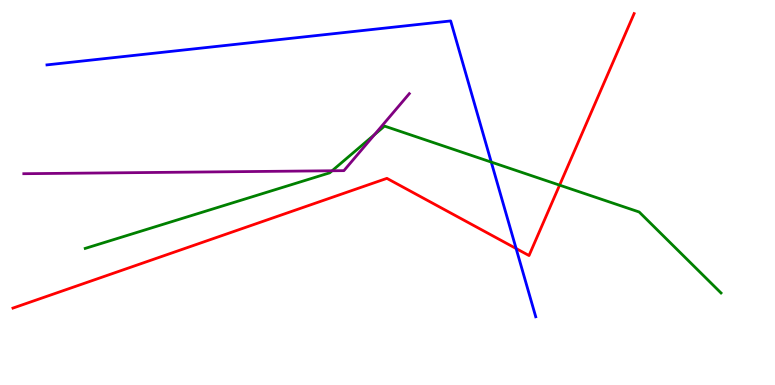[{'lines': ['blue', 'red'], 'intersections': [{'x': 6.66, 'y': 3.54}]}, {'lines': ['green', 'red'], 'intersections': [{'x': 7.22, 'y': 5.19}]}, {'lines': ['purple', 'red'], 'intersections': []}, {'lines': ['blue', 'green'], 'intersections': [{'x': 6.34, 'y': 5.79}]}, {'lines': ['blue', 'purple'], 'intersections': []}, {'lines': ['green', 'purple'], 'intersections': [{'x': 4.29, 'y': 5.56}, {'x': 4.83, 'y': 6.5}]}]